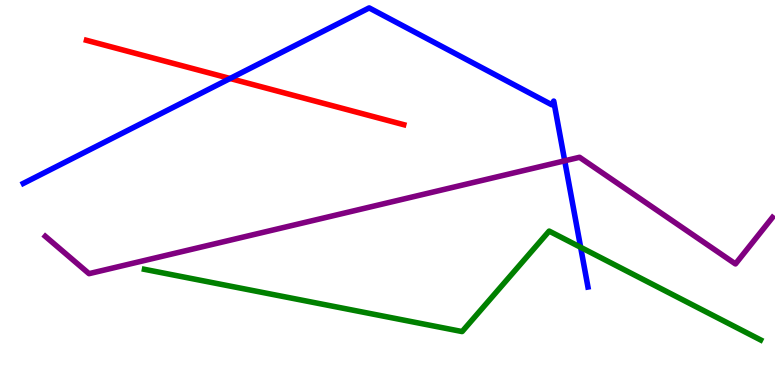[{'lines': ['blue', 'red'], 'intersections': [{'x': 2.97, 'y': 7.96}]}, {'lines': ['green', 'red'], 'intersections': []}, {'lines': ['purple', 'red'], 'intersections': []}, {'lines': ['blue', 'green'], 'intersections': [{'x': 7.49, 'y': 3.58}]}, {'lines': ['blue', 'purple'], 'intersections': [{'x': 7.29, 'y': 5.82}]}, {'lines': ['green', 'purple'], 'intersections': []}]